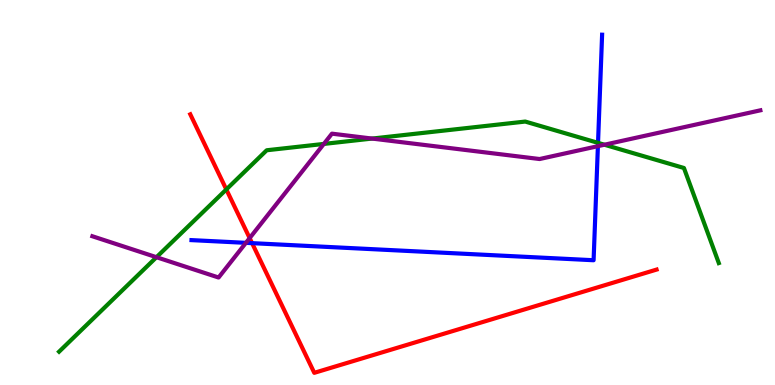[{'lines': ['blue', 'red'], 'intersections': [{'x': 3.25, 'y': 3.68}]}, {'lines': ['green', 'red'], 'intersections': [{'x': 2.92, 'y': 5.08}]}, {'lines': ['purple', 'red'], 'intersections': [{'x': 3.22, 'y': 3.82}]}, {'lines': ['blue', 'green'], 'intersections': [{'x': 7.72, 'y': 6.29}]}, {'lines': ['blue', 'purple'], 'intersections': [{'x': 3.17, 'y': 3.69}, {'x': 7.71, 'y': 6.2}]}, {'lines': ['green', 'purple'], 'intersections': [{'x': 2.02, 'y': 3.32}, {'x': 4.18, 'y': 6.26}, {'x': 4.8, 'y': 6.4}, {'x': 7.8, 'y': 6.24}]}]